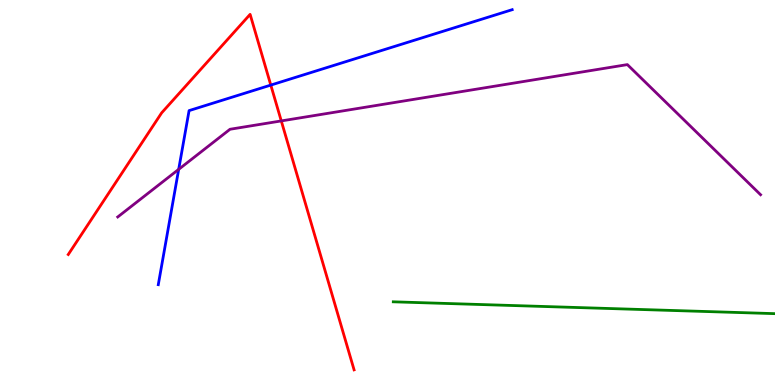[{'lines': ['blue', 'red'], 'intersections': [{'x': 3.49, 'y': 7.79}]}, {'lines': ['green', 'red'], 'intersections': []}, {'lines': ['purple', 'red'], 'intersections': [{'x': 3.63, 'y': 6.86}]}, {'lines': ['blue', 'green'], 'intersections': []}, {'lines': ['blue', 'purple'], 'intersections': [{'x': 2.31, 'y': 5.6}]}, {'lines': ['green', 'purple'], 'intersections': []}]